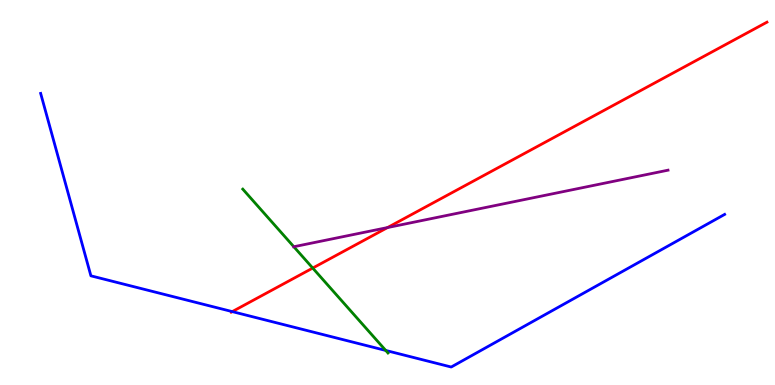[{'lines': ['blue', 'red'], 'intersections': [{'x': 3.0, 'y': 1.91}]}, {'lines': ['green', 'red'], 'intersections': [{'x': 4.04, 'y': 3.04}]}, {'lines': ['purple', 'red'], 'intersections': [{'x': 5.0, 'y': 4.09}]}, {'lines': ['blue', 'green'], 'intersections': [{'x': 4.98, 'y': 0.898}]}, {'lines': ['blue', 'purple'], 'intersections': []}, {'lines': ['green', 'purple'], 'intersections': [{'x': 3.79, 'y': 3.59}]}]